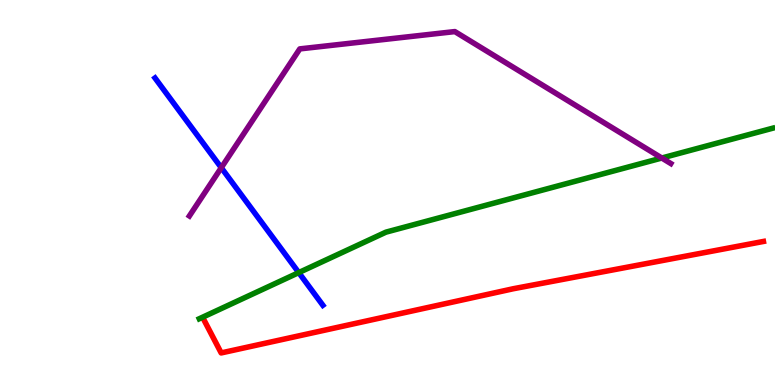[{'lines': ['blue', 'red'], 'intersections': []}, {'lines': ['green', 'red'], 'intersections': []}, {'lines': ['purple', 'red'], 'intersections': []}, {'lines': ['blue', 'green'], 'intersections': [{'x': 3.85, 'y': 2.92}]}, {'lines': ['blue', 'purple'], 'intersections': [{'x': 2.86, 'y': 5.64}]}, {'lines': ['green', 'purple'], 'intersections': [{'x': 8.54, 'y': 5.9}]}]